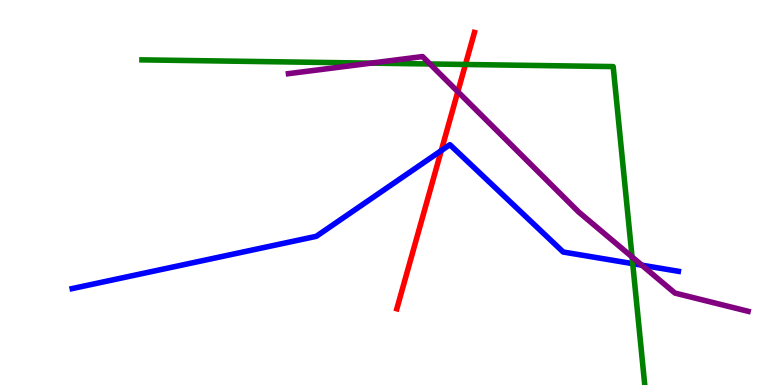[{'lines': ['blue', 'red'], 'intersections': [{'x': 5.69, 'y': 6.09}]}, {'lines': ['green', 'red'], 'intersections': [{'x': 6.01, 'y': 8.33}]}, {'lines': ['purple', 'red'], 'intersections': [{'x': 5.91, 'y': 7.62}]}, {'lines': ['blue', 'green'], 'intersections': [{'x': 8.16, 'y': 3.15}]}, {'lines': ['blue', 'purple'], 'intersections': [{'x': 8.28, 'y': 3.11}]}, {'lines': ['green', 'purple'], 'intersections': [{'x': 4.79, 'y': 8.36}, {'x': 5.55, 'y': 8.34}, {'x': 8.16, 'y': 3.33}]}]